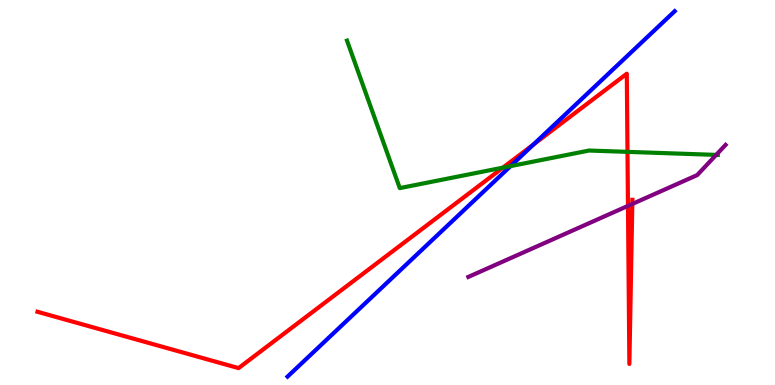[{'lines': ['blue', 'red'], 'intersections': [{'x': 6.88, 'y': 6.25}]}, {'lines': ['green', 'red'], 'intersections': [{'x': 6.49, 'y': 5.65}, {'x': 8.1, 'y': 6.06}]}, {'lines': ['purple', 'red'], 'intersections': [{'x': 8.1, 'y': 4.65}, {'x': 8.16, 'y': 4.7}]}, {'lines': ['blue', 'green'], 'intersections': [{'x': 6.59, 'y': 5.69}]}, {'lines': ['blue', 'purple'], 'intersections': []}, {'lines': ['green', 'purple'], 'intersections': [{'x': 9.24, 'y': 5.98}]}]